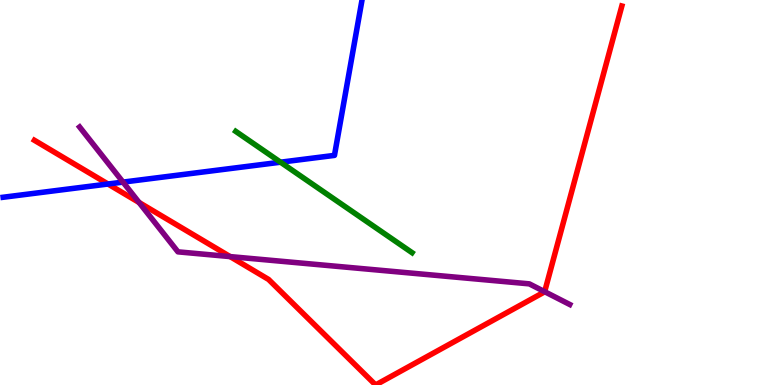[{'lines': ['blue', 'red'], 'intersections': [{'x': 1.39, 'y': 5.22}]}, {'lines': ['green', 'red'], 'intersections': []}, {'lines': ['purple', 'red'], 'intersections': [{'x': 1.79, 'y': 4.74}, {'x': 2.97, 'y': 3.34}, {'x': 7.03, 'y': 2.42}]}, {'lines': ['blue', 'green'], 'intersections': [{'x': 3.62, 'y': 5.79}]}, {'lines': ['blue', 'purple'], 'intersections': [{'x': 1.59, 'y': 5.27}]}, {'lines': ['green', 'purple'], 'intersections': []}]